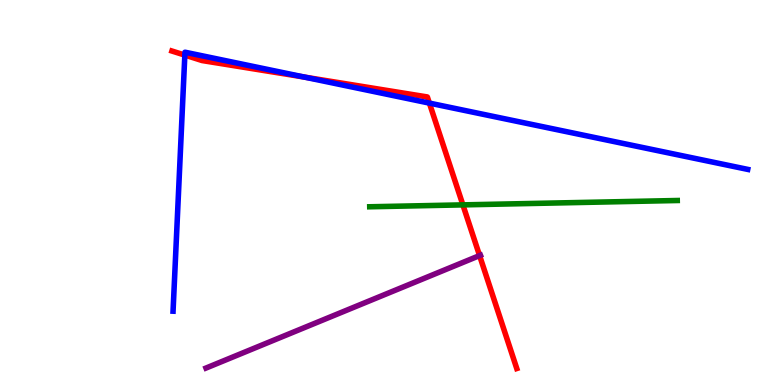[{'lines': ['blue', 'red'], 'intersections': [{'x': 2.39, 'y': 8.57}, {'x': 3.93, 'y': 8.0}, {'x': 5.54, 'y': 7.32}]}, {'lines': ['green', 'red'], 'intersections': [{'x': 5.97, 'y': 4.68}]}, {'lines': ['purple', 'red'], 'intersections': [{'x': 6.19, 'y': 3.36}]}, {'lines': ['blue', 'green'], 'intersections': []}, {'lines': ['blue', 'purple'], 'intersections': []}, {'lines': ['green', 'purple'], 'intersections': []}]